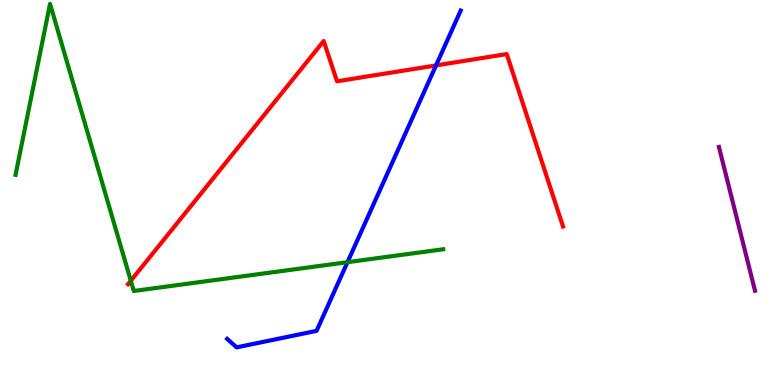[{'lines': ['blue', 'red'], 'intersections': [{'x': 5.63, 'y': 8.3}]}, {'lines': ['green', 'red'], 'intersections': [{'x': 1.69, 'y': 2.71}]}, {'lines': ['purple', 'red'], 'intersections': []}, {'lines': ['blue', 'green'], 'intersections': [{'x': 4.48, 'y': 3.19}]}, {'lines': ['blue', 'purple'], 'intersections': []}, {'lines': ['green', 'purple'], 'intersections': []}]